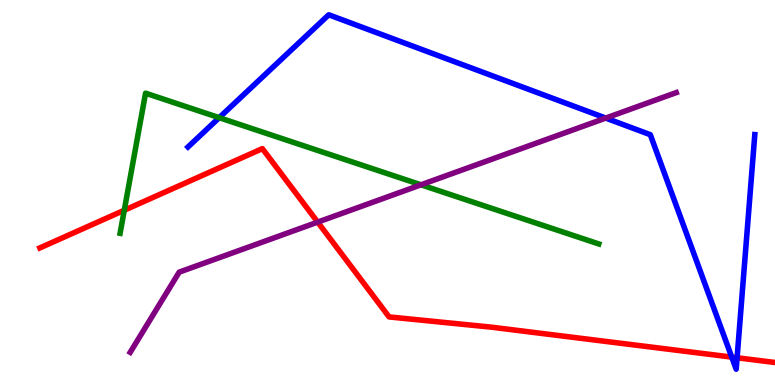[{'lines': ['blue', 'red'], 'intersections': [{'x': 9.44, 'y': 0.725}, {'x': 9.51, 'y': 0.707}]}, {'lines': ['green', 'red'], 'intersections': [{'x': 1.6, 'y': 4.54}]}, {'lines': ['purple', 'red'], 'intersections': [{'x': 4.1, 'y': 4.23}]}, {'lines': ['blue', 'green'], 'intersections': [{'x': 2.83, 'y': 6.94}]}, {'lines': ['blue', 'purple'], 'intersections': [{'x': 7.82, 'y': 6.93}]}, {'lines': ['green', 'purple'], 'intersections': [{'x': 5.43, 'y': 5.2}]}]